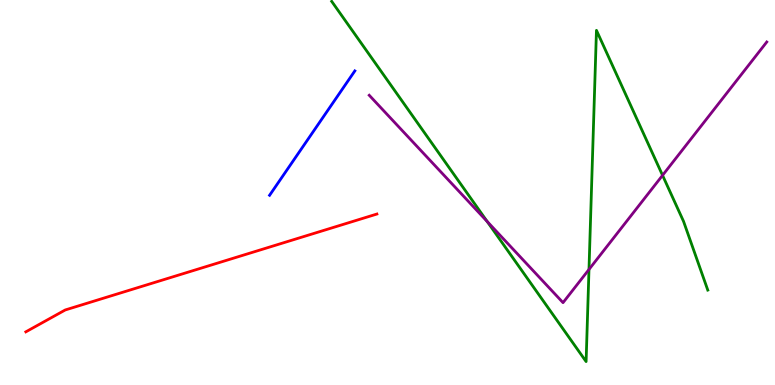[{'lines': ['blue', 'red'], 'intersections': []}, {'lines': ['green', 'red'], 'intersections': []}, {'lines': ['purple', 'red'], 'intersections': []}, {'lines': ['blue', 'green'], 'intersections': []}, {'lines': ['blue', 'purple'], 'intersections': []}, {'lines': ['green', 'purple'], 'intersections': [{'x': 6.29, 'y': 4.25}, {'x': 7.6, 'y': 3.0}, {'x': 8.55, 'y': 5.45}]}]